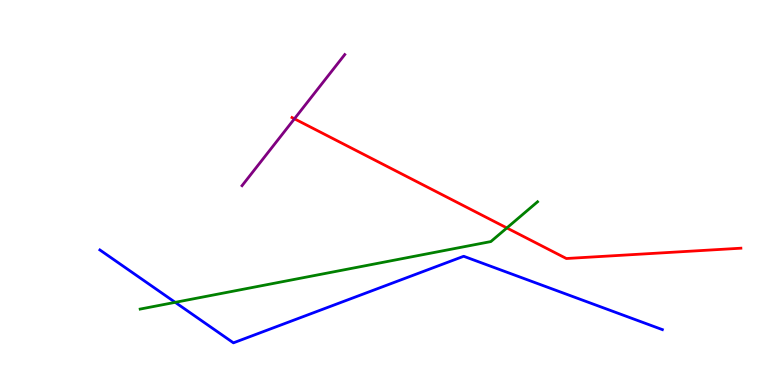[{'lines': ['blue', 'red'], 'intersections': []}, {'lines': ['green', 'red'], 'intersections': [{'x': 6.54, 'y': 4.08}]}, {'lines': ['purple', 'red'], 'intersections': [{'x': 3.8, 'y': 6.91}]}, {'lines': ['blue', 'green'], 'intersections': [{'x': 2.26, 'y': 2.15}]}, {'lines': ['blue', 'purple'], 'intersections': []}, {'lines': ['green', 'purple'], 'intersections': []}]